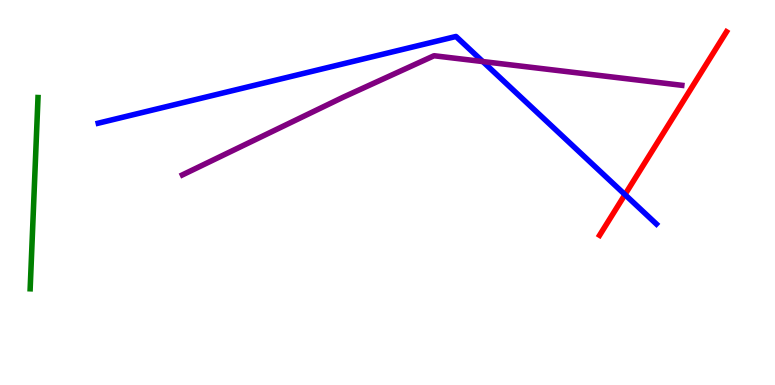[{'lines': ['blue', 'red'], 'intersections': [{'x': 8.06, 'y': 4.95}]}, {'lines': ['green', 'red'], 'intersections': []}, {'lines': ['purple', 'red'], 'intersections': []}, {'lines': ['blue', 'green'], 'intersections': []}, {'lines': ['blue', 'purple'], 'intersections': [{'x': 6.23, 'y': 8.4}]}, {'lines': ['green', 'purple'], 'intersections': []}]